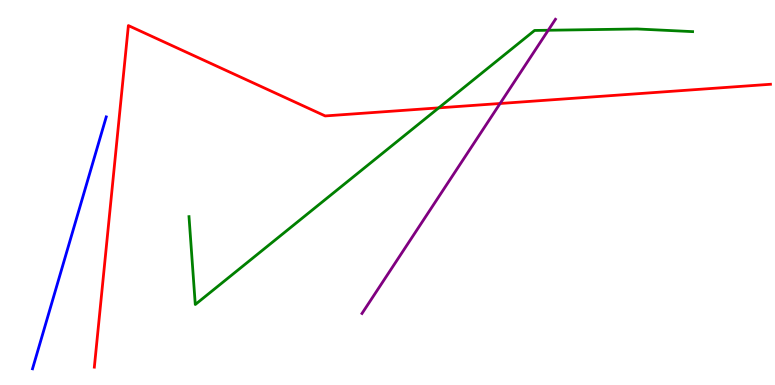[{'lines': ['blue', 'red'], 'intersections': []}, {'lines': ['green', 'red'], 'intersections': [{'x': 5.66, 'y': 7.2}]}, {'lines': ['purple', 'red'], 'intersections': [{'x': 6.45, 'y': 7.31}]}, {'lines': ['blue', 'green'], 'intersections': []}, {'lines': ['blue', 'purple'], 'intersections': []}, {'lines': ['green', 'purple'], 'intersections': [{'x': 7.07, 'y': 9.21}]}]